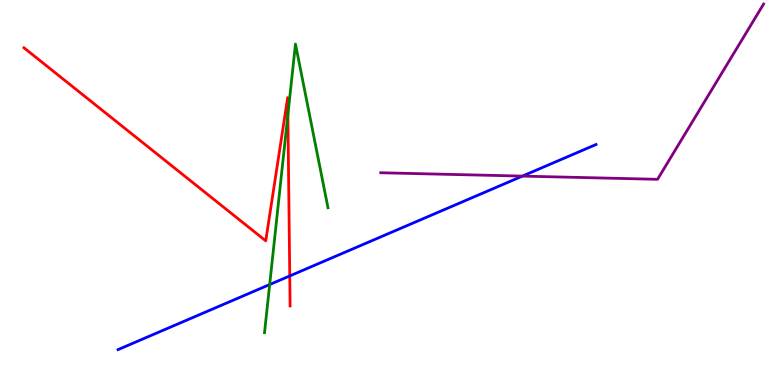[{'lines': ['blue', 'red'], 'intersections': [{'x': 3.74, 'y': 2.83}]}, {'lines': ['green', 'red'], 'intersections': [{'x': 3.71, 'y': 7.02}]}, {'lines': ['purple', 'red'], 'intersections': []}, {'lines': ['blue', 'green'], 'intersections': [{'x': 3.48, 'y': 2.61}]}, {'lines': ['blue', 'purple'], 'intersections': [{'x': 6.74, 'y': 5.43}]}, {'lines': ['green', 'purple'], 'intersections': []}]